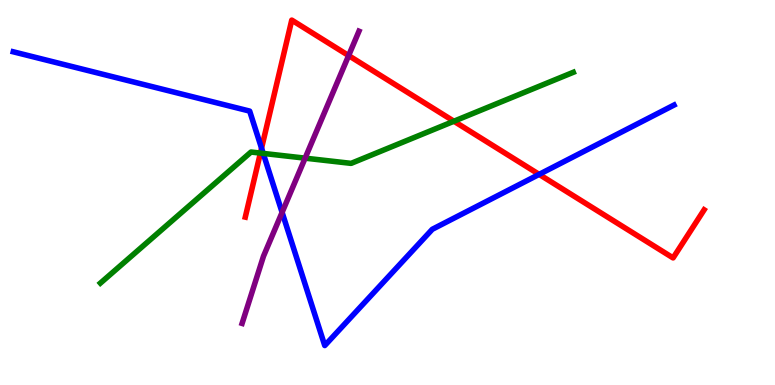[{'lines': ['blue', 'red'], 'intersections': [{'x': 3.37, 'y': 6.15}, {'x': 6.96, 'y': 5.47}]}, {'lines': ['green', 'red'], 'intersections': [{'x': 3.36, 'y': 6.02}, {'x': 5.86, 'y': 6.85}]}, {'lines': ['purple', 'red'], 'intersections': [{'x': 4.5, 'y': 8.56}]}, {'lines': ['blue', 'green'], 'intersections': [{'x': 3.4, 'y': 6.02}]}, {'lines': ['blue', 'purple'], 'intersections': [{'x': 3.64, 'y': 4.48}]}, {'lines': ['green', 'purple'], 'intersections': [{'x': 3.94, 'y': 5.89}]}]